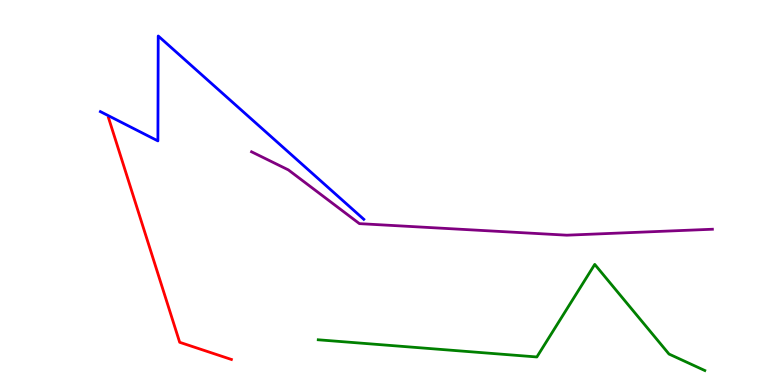[{'lines': ['blue', 'red'], 'intersections': []}, {'lines': ['green', 'red'], 'intersections': []}, {'lines': ['purple', 'red'], 'intersections': []}, {'lines': ['blue', 'green'], 'intersections': []}, {'lines': ['blue', 'purple'], 'intersections': []}, {'lines': ['green', 'purple'], 'intersections': []}]